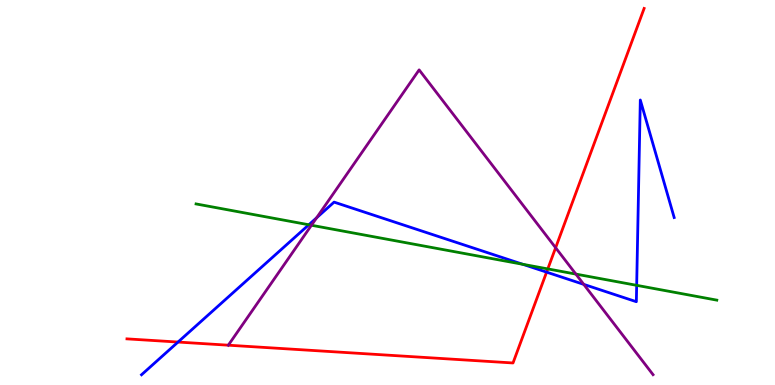[{'lines': ['blue', 'red'], 'intersections': [{'x': 2.3, 'y': 1.12}, {'x': 7.05, 'y': 2.93}]}, {'lines': ['green', 'red'], 'intersections': [{'x': 7.07, 'y': 3.02}]}, {'lines': ['purple', 'red'], 'intersections': [{'x': 2.95, 'y': 1.03}, {'x': 7.17, 'y': 3.57}]}, {'lines': ['blue', 'green'], 'intersections': [{'x': 3.98, 'y': 4.16}, {'x': 6.75, 'y': 3.14}, {'x': 8.22, 'y': 2.59}]}, {'lines': ['blue', 'purple'], 'intersections': [{'x': 4.09, 'y': 4.34}, {'x': 7.53, 'y': 2.61}]}, {'lines': ['green', 'purple'], 'intersections': [{'x': 4.02, 'y': 4.15}, {'x': 7.43, 'y': 2.88}]}]